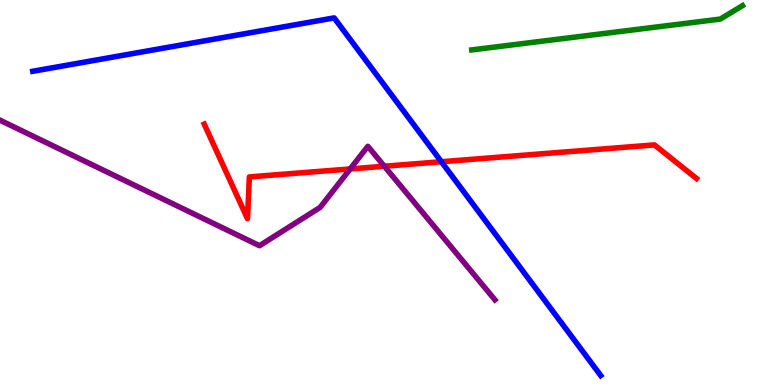[{'lines': ['blue', 'red'], 'intersections': [{'x': 5.7, 'y': 5.8}]}, {'lines': ['green', 'red'], 'intersections': []}, {'lines': ['purple', 'red'], 'intersections': [{'x': 4.52, 'y': 5.61}, {'x': 4.96, 'y': 5.68}]}, {'lines': ['blue', 'green'], 'intersections': []}, {'lines': ['blue', 'purple'], 'intersections': []}, {'lines': ['green', 'purple'], 'intersections': []}]